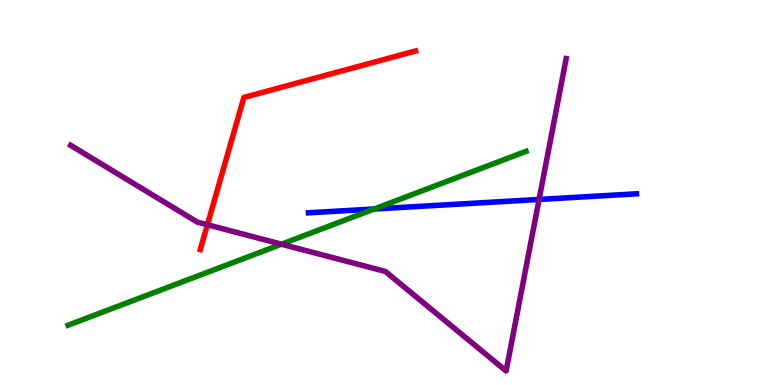[{'lines': ['blue', 'red'], 'intersections': []}, {'lines': ['green', 'red'], 'intersections': []}, {'lines': ['purple', 'red'], 'intersections': [{'x': 2.68, 'y': 4.16}]}, {'lines': ['blue', 'green'], 'intersections': [{'x': 4.83, 'y': 4.57}]}, {'lines': ['blue', 'purple'], 'intersections': [{'x': 6.96, 'y': 4.82}]}, {'lines': ['green', 'purple'], 'intersections': [{'x': 3.63, 'y': 3.66}]}]